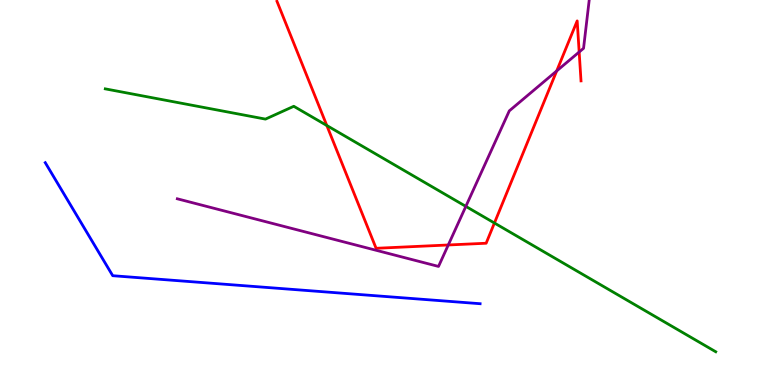[{'lines': ['blue', 'red'], 'intersections': []}, {'lines': ['green', 'red'], 'intersections': [{'x': 4.22, 'y': 6.74}, {'x': 6.38, 'y': 4.21}]}, {'lines': ['purple', 'red'], 'intersections': [{'x': 5.78, 'y': 3.64}, {'x': 7.18, 'y': 8.16}, {'x': 7.47, 'y': 8.65}]}, {'lines': ['blue', 'green'], 'intersections': []}, {'lines': ['blue', 'purple'], 'intersections': []}, {'lines': ['green', 'purple'], 'intersections': [{'x': 6.01, 'y': 4.64}]}]